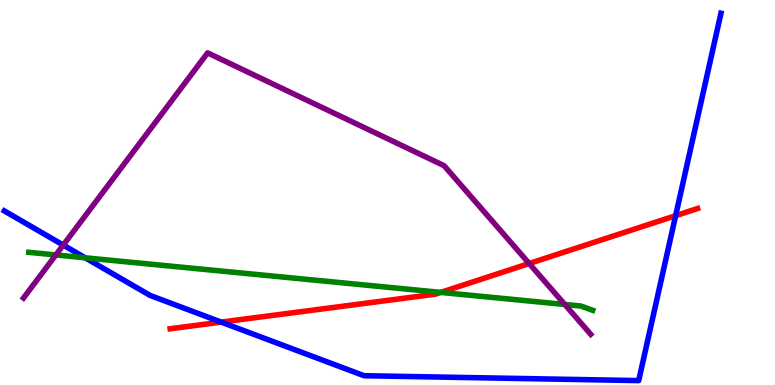[{'lines': ['blue', 'red'], 'intersections': [{'x': 2.85, 'y': 1.63}, {'x': 8.72, 'y': 4.4}]}, {'lines': ['green', 'red'], 'intersections': [{'x': 5.69, 'y': 2.41}]}, {'lines': ['purple', 'red'], 'intersections': [{'x': 6.83, 'y': 3.16}]}, {'lines': ['blue', 'green'], 'intersections': [{'x': 1.1, 'y': 3.3}]}, {'lines': ['blue', 'purple'], 'intersections': [{'x': 0.816, 'y': 3.63}]}, {'lines': ['green', 'purple'], 'intersections': [{'x': 0.72, 'y': 3.38}, {'x': 7.29, 'y': 2.09}]}]